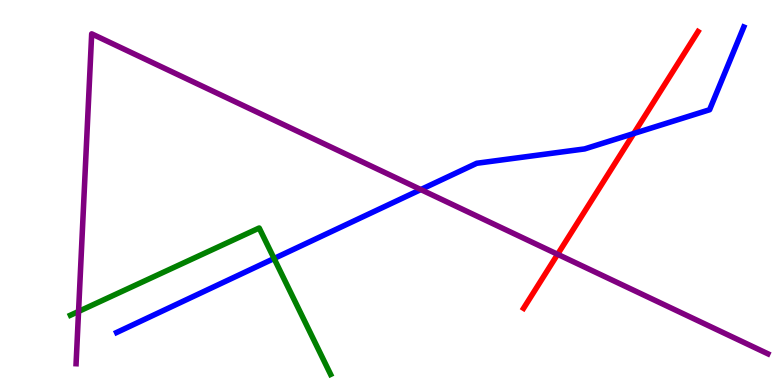[{'lines': ['blue', 'red'], 'intersections': [{'x': 8.18, 'y': 6.53}]}, {'lines': ['green', 'red'], 'intersections': []}, {'lines': ['purple', 'red'], 'intersections': [{'x': 7.2, 'y': 3.39}]}, {'lines': ['blue', 'green'], 'intersections': [{'x': 3.54, 'y': 3.29}]}, {'lines': ['blue', 'purple'], 'intersections': [{'x': 5.43, 'y': 5.08}]}, {'lines': ['green', 'purple'], 'intersections': [{'x': 1.01, 'y': 1.91}]}]